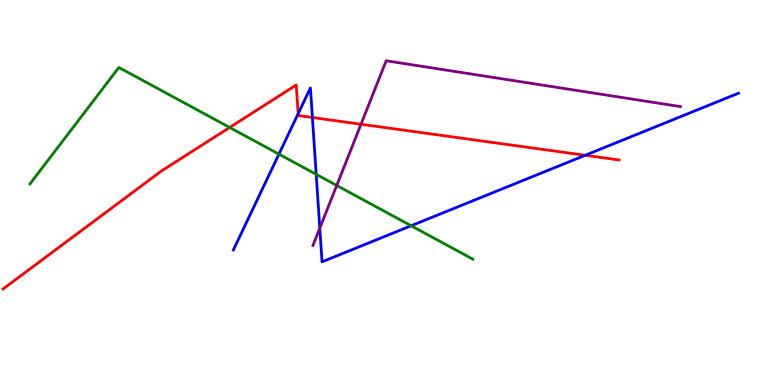[{'lines': ['blue', 'red'], 'intersections': [{'x': 3.85, 'y': 7.05}, {'x': 4.03, 'y': 6.95}, {'x': 7.55, 'y': 5.97}]}, {'lines': ['green', 'red'], 'intersections': [{'x': 2.96, 'y': 6.69}]}, {'lines': ['purple', 'red'], 'intersections': [{'x': 4.66, 'y': 6.77}]}, {'lines': ['blue', 'green'], 'intersections': [{'x': 3.6, 'y': 6.0}, {'x': 4.08, 'y': 5.47}, {'x': 5.31, 'y': 4.14}]}, {'lines': ['blue', 'purple'], 'intersections': [{'x': 4.13, 'y': 4.07}]}, {'lines': ['green', 'purple'], 'intersections': [{'x': 4.34, 'y': 5.18}]}]